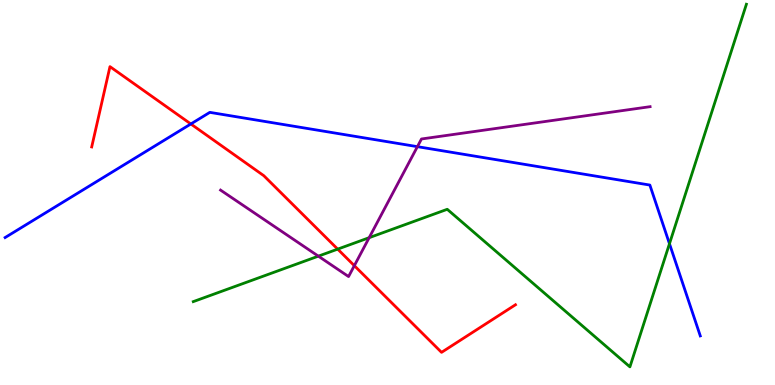[{'lines': ['blue', 'red'], 'intersections': [{'x': 2.46, 'y': 6.78}]}, {'lines': ['green', 'red'], 'intersections': [{'x': 4.36, 'y': 3.53}]}, {'lines': ['purple', 'red'], 'intersections': [{'x': 4.57, 'y': 3.1}]}, {'lines': ['blue', 'green'], 'intersections': [{'x': 8.64, 'y': 3.67}]}, {'lines': ['blue', 'purple'], 'intersections': [{'x': 5.39, 'y': 6.19}]}, {'lines': ['green', 'purple'], 'intersections': [{'x': 4.11, 'y': 3.35}, {'x': 4.76, 'y': 3.83}]}]